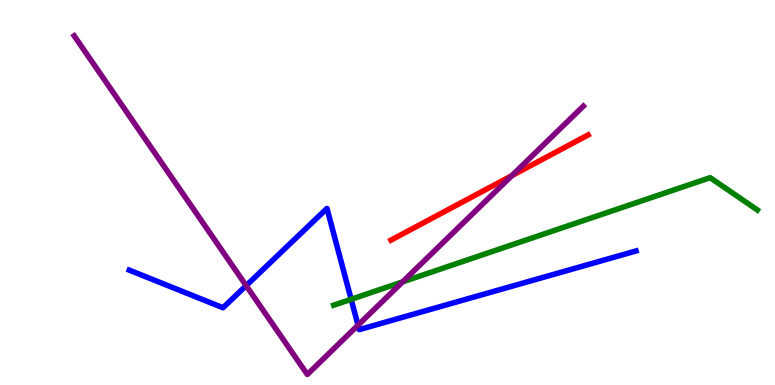[{'lines': ['blue', 'red'], 'intersections': []}, {'lines': ['green', 'red'], 'intersections': []}, {'lines': ['purple', 'red'], 'intersections': [{'x': 6.6, 'y': 5.44}]}, {'lines': ['blue', 'green'], 'intersections': [{'x': 4.53, 'y': 2.23}]}, {'lines': ['blue', 'purple'], 'intersections': [{'x': 3.18, 'y': 2.58}, {'x': 4.62, 'y': 1.55}]}, {'lines': ['green', 'purple'], 'intersections': [{'x': 5.19, 'y': 2.68}]}]